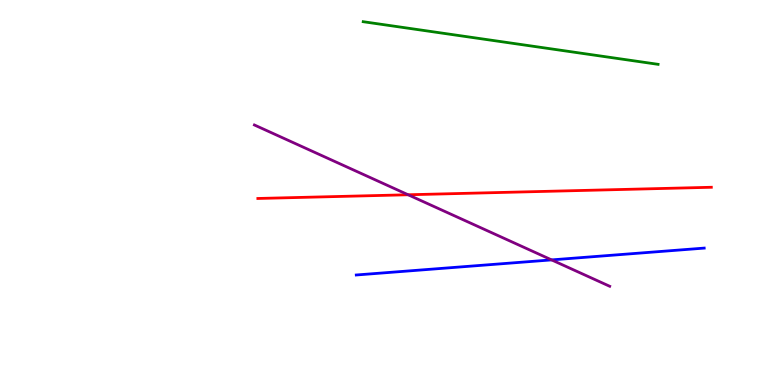[{'lines': ['blue', 'red'], 'intersections': []}, {'lines': ['green', 'red'], 'intersections': []}, {'lines': ['purple', 'red'], 'intersections': [{'x': 5.27, 'y': 4.94}]}, {'lines': ['blue', 'green'], 'intersections': []}, {'lines': ['blue', 'purple'], 'intersections': [{'x': 7.12, 'y': 3.25}]}, {'lines': ['green', 'purple'], 'intersections': []}]